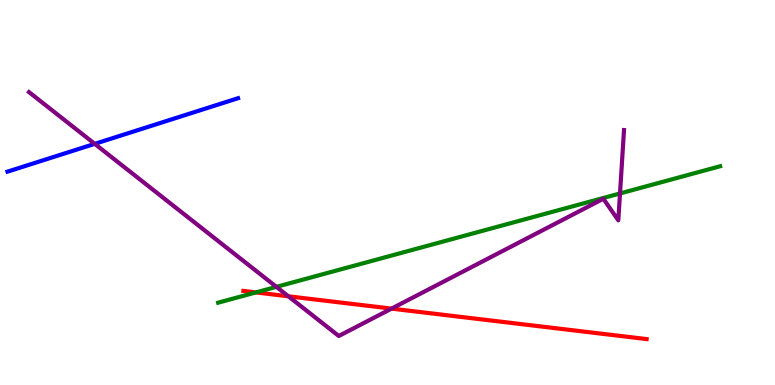[{'lines': ['blue', 'red'], 'intersections': []}, {'lines': ['green', 'red'], 'intersections': [{'x': 3.3, 'y': 2.4}]}, {'lines': ['purple', 'red'], 'intersections': [{'x': 3.72, 'y': 2.3}, {'x': 5.05, 'y': 1.98}]}, {'lines': ['blue', 'green'], 'intersections': []}, {'lines': ['blue', 'purple'], 'intersections': [{'x': 1.22, 'y': 6.26}]}, {'lines': ['green', 'purple'], 'intersections': [{'x': 3.57, 'y': 2.55}, {'x': 8.0, 'y': 4.98}]}]